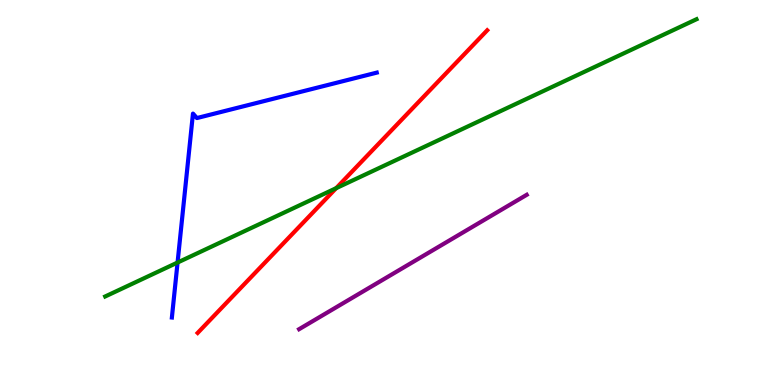[{'lines': ['blue', 'red'], 'intersections': []}, {'lines': ['green', 'red'], 'intersections': [{'x': 4.34, 'y': 5.11}]}, {'lines': ['purple', 'red'], 'intersections': []}, {'lines': ['blue', 'green'], 'intersections': [{'x': 2.29, 'y': 3.18}]}, {'lines': ['blue', 'purple'], 'intersections': []}, {'lines': ['green', 'purple'], 'intersections': []}]